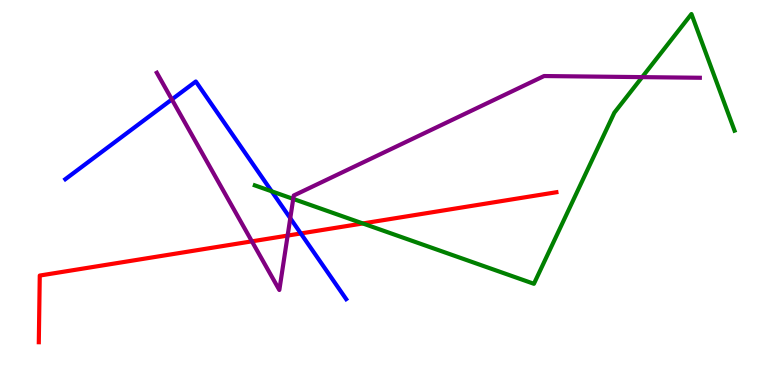[{'lines': ['blue', 'red'], 'intersections': [{'x': 3.88, 'y': 3.94}]}, {'lines': ['green', 'red'], 'intersections': [{'x': 4.68, 'y': 4.2}]}, {'lines': ['purple', 'red'], 'intersections': [{'x': 3.25, 'y': 3.73}, {'x': 3.71, 'y': 3.88}]}, {'lines': ['blue', 'green'], 'intersections': [{'x': 3.51, 'y': 5.03}]}, {'lines': ['blue', 'purple'], 'intersections': [{'x': 2.22, 'y': 7.42}, {'x': 3.75, 'y': 4.33}]}, {'lines': ['green', 'purple'], 'intersections': [{'x': 3.78, 'y': 4.83}, {'x': 8.29, 'y': 8.0}]}]